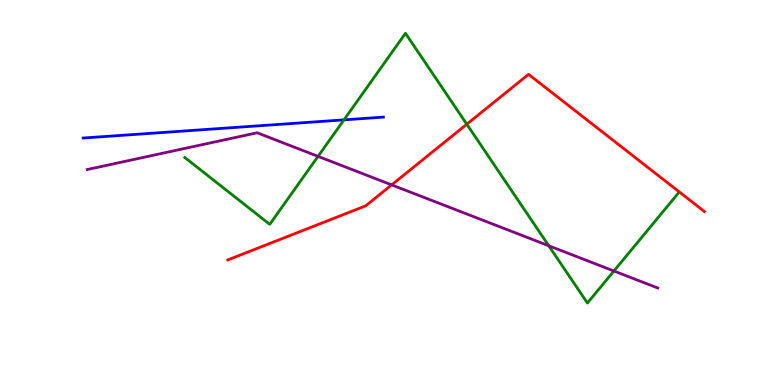[{'lines': ['blue', 'red'], 'intersections': []}, {'lines': ['green', 'red'], 'intersections': [{'x': 6.02, 'y': 6.77}]}, {'lines': ['purple', 'red'], 'intersections': [{'x': 5.05, 'y': 5.2}]}, {'lines': ['blue', 'green'], 'intersections': [{'x': 4.44, 'y': 6.89}]}, {'lines': ['blue', 'purple'], 'intersections': []}, {'lines': ['green', 'purple'], 'intersections': [{'x': 4.1, 'y': 5.94}, {'x': 7.08, 'y': 3.62}, {'x': 7.92, 'y': 2.96}]}]